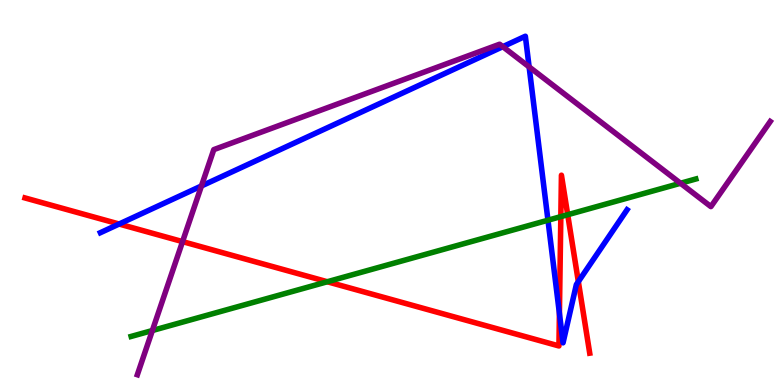[{'lines': ['blue', 'red'], 'intersections': [{'x': 1.54, 'y': 4.18}, {'x': 7.22, 'y': 1.86}, {'x': 7.46, 'y': 2.69}]}, {'lines': ['green', 'red'], 'intersections': [{'x': 4.22, 'y': 2.68}, {'x': 7.24, 'y': 4.37}, {'x': 7.33, 'y': 4.42}]}, {'lines': ['purple', 'red'], 'intersections': [{'x': 2.36, 'y': 3.72}]}, {'lines': ['blue', 'green'], 'intersections': [{'x': 7.07, 'y': 4.28}]}, {'lines': ['blue', 'purple'], 'intersections': [{'x': 2.6, 'y': 5.17}, {'x': 6.49, 'y': 8.79}, {'x': 6.83, 'y': 8.26}]}, {'lines': ['green', 'purple'], 'intersections': [{'x': 1.97, 'y': 1.42}, {'x': 8.78, 'y': 5.24}]}]